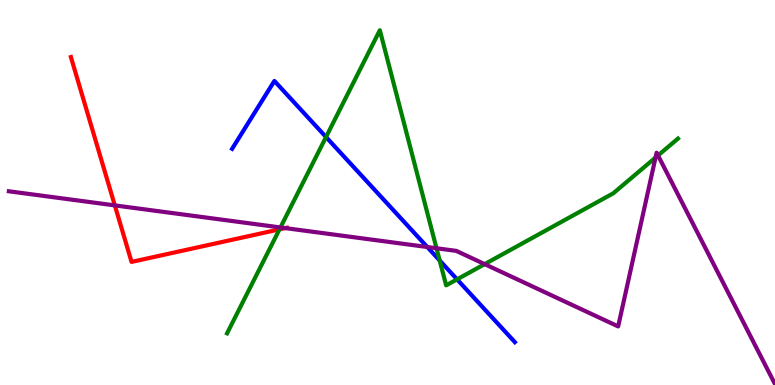[{'lines': ['blue', 'red'], 'intersections': []}, {'lines': ['green', 'red'], 'intersections': [{'x': 3.61, 'y': 4.04}]}, {'lines': ['purple', 'red'], 'intersections': [{'x': 1.48, 'y': 4.67}, {'x': 3.68, 'y': 4.08}]}, {'lines': ['blue', 'green'], 'intersections': [{'x': 4.21, 'y': 6.44}, {'x': 5.67, 'y': 3.23}, {'x': 5.9, 'y': 2.74}]}, {'lines': ['blue', 'purple'], 'intersections': [{'x': 5.51, 'y': 3.58}]}, {'lines': ['green', 'purple'], 'intersections': [{'x': 3.62, 'y': 4.09}, {'x': 5.63, 'y': 3.55}, {'x': 6.25, 'y': 3.14}, {'x': 8.46, 'y': 5.91}, {'x': 8.49, 'y': 5.96}]}]